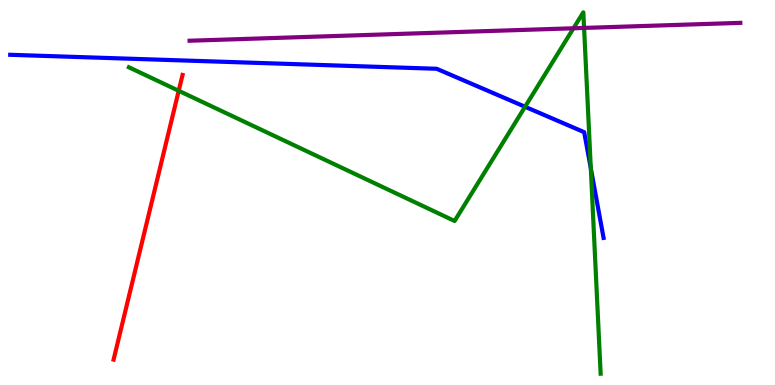[{'lines': ['blue', 'red'], 'intersections': []}, {'lines': ['green', 'red'], 'intersections': [{'x': 2.31, 'y': 7.64}]}, {'lines': ['purple', 'red'], 'intersections': []}, {'lines': ['blue', 'green'], 'intersections': [{'x': 6.77, 'y': 7.23}, {'x': 7.62, 'y': 5.63}]}, {'lines': ['blue', 'purple'], 'intersections': []}, {'lines': ['green', 'purple'], 'intersections': [{'x': 7.4, 'y': 9.27}, {'x': 7.54, 'y': 9.27}]}]